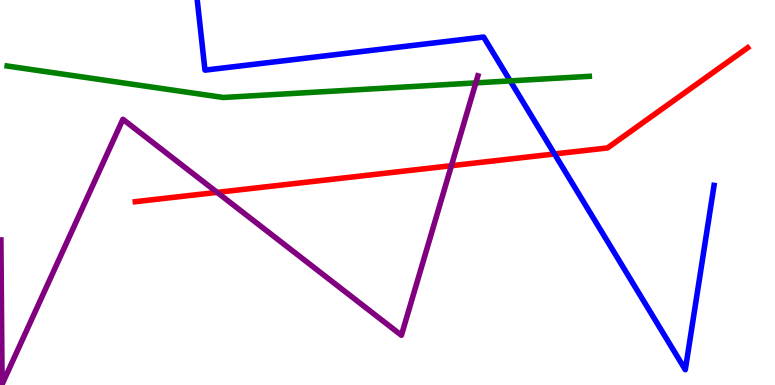[{'lines': ['blue', 'red'], 'intersections': [{'x': 7.15, 'y': 6.0}]}, {'lines': ['green', 'red'], 'intersections': []}, {'lines': ['purple', 'red'], 'intersections': [{'x': 2.8, 'y': 5.0}, {'x': 5.82, 'y': 5.7}]}, {'lines': ['blue', 'green'], 'intersections': [{'x': 6.58, 'y': 7.9}]}, {'lines': ['blue', 'purple'], 'intersections': []}, {'lines': ['green', 'purple'], 'intersections': [{'x': 6.14, 'y': 7.85}]}]